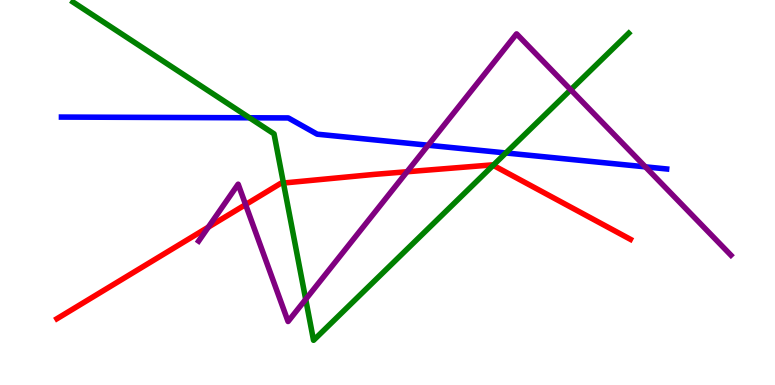[{'lines': ['blue', 'red'], 'intersections': []}, {'lines': ['green', 'red'], 'intersections': [{'x': 3.66, 'y': 5.25}, {'x': 6.36, 'y': 5.71}]}, {'lines': ['purple', 'red'], 'intersections': [{'x': 2.69, 'y': 4.1}, {'x': 3.17, 'y': 4.69}, {'x': 5.25, 'y': 5.54}]}, {'lines': ['blue', 'green'], 'intersections': [{'x': 3.22, 'y': 6.94}, {'x': 6.53, 'y': 6.03}]}, {'lines': ['blue', 'purple'], 'intersections': [{'x': 5.52, 'y': 6.23}, {'x': 8.33, 'y': 5.67}]}, {'lines': ['green', 'purple'], 'intersections': [{'x': 3.94, 'y': 2.23}, {'x': 7.36, 'y': 7.67}]}]